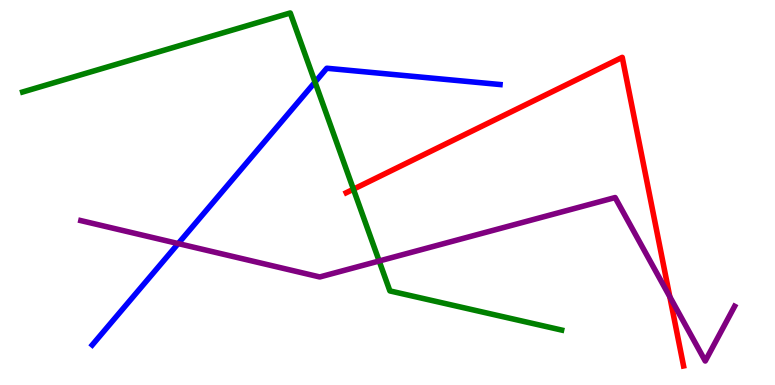[{'lines': ['blue', 'red'], 'intersections': []}, {'lines': ['green', 'red'], 'intersections': [{'x': 4.56, 'y': 5.09}]}, {'lines': ['purple', 'red'], 'intersections': [{'x': 8.64, 'y': 2.29}]}, {'lines': ['blue', 'green'], 'intersections': [{'x': 4.06, 'y': 7.87}]}, {'lines': ['blue', 'purple'], 'intersections': [{'x': 2.3, 'y': 3.67}]}, {'lines': ['green', 'purple'], 'intersections': [{'x': 4.89, 'y': 3.22}]}]